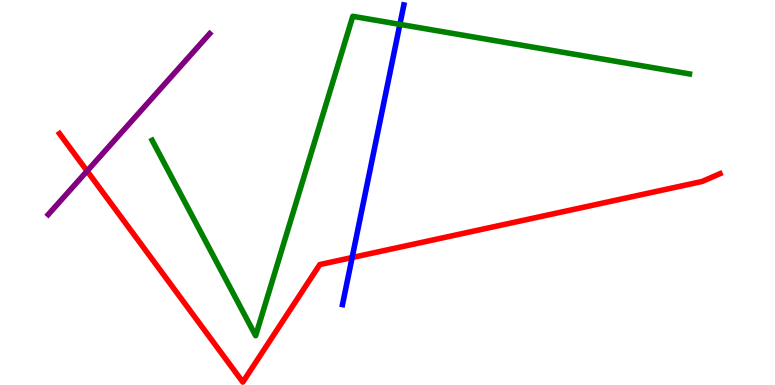[{'lines': ['blue', 'red'], 'intersections': [{'x': 4.54, 'y': 3.31}]}, {'lines': ['green', 'red'], 'intersections': []}, {'lines': ['purple', 'red'], 'intersections': [{'x': 1.12, 'y': 5.56}]}, {'lines': ['blue', 'green'], 'intersections': [{'x': 5.16, 'y': 9.37}]}, {'lines': ['blue', 'purple'], 'intersections': []}, {'lines': ['green', 'purple'], 'intersections': []}]